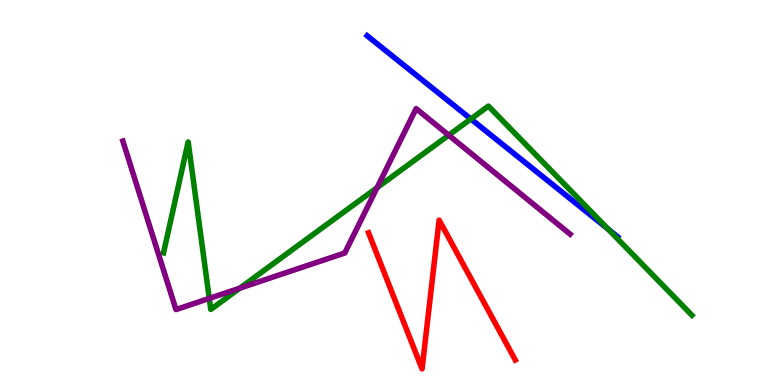[{'lines': ['blue', 'red'], 'intersections': []}, {'lines': ['green', 'red'], 'intersections': []}, {'lines': ['purple', 'red'], 'intersections': []}, {'lines': ['blue', 'green'], 'intersections': [{'x': 6.08, 'y': 6.91}, {'x': 7.85, 'y': 4.05}]}, {'lines': ['blue', 'purple'], 'intersections': []}, {'lines': ['green', 'purple'], 'intersections': [{'x': 2.7, 'y': 2.25}, {'x': 3.09, 'y': 2.52}, {'x': 4.87, 'y': 5.13}, {'x': 5.79, 'y': 6.49}]}]